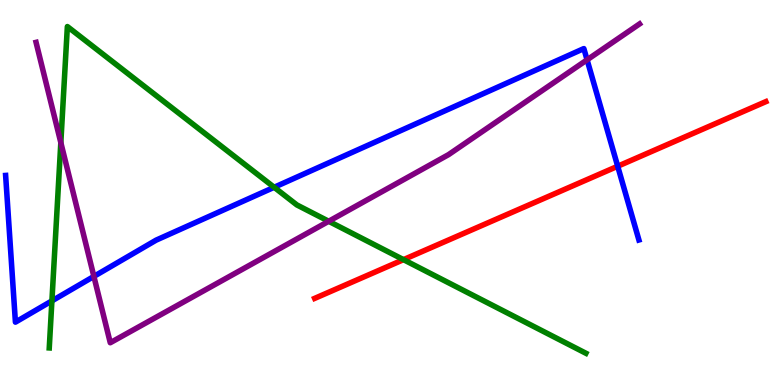[{'lines': ['blue', 'red'], 'intersections': [{'x': 7.97, 'y': 5.68}]}, {'lines': ['green', 'red'], 'intersections': [{'x': 5.21, 'y': 3.26}]}, {'lines': ['purple', 'red'], 'intersections': []}, {'lines': ['blue', 'green'], 'intersections': [{'x': 0.67, 'y': 2.18}, {'x': 3.54, 'y': 5.14}]}, {'lines': ['blue', 'purple'], 'intersections': [{'x': 1.21, 'y': 2.82}, {'x': 7.58, 'y': 8.45}]}, {'lines': ['green', 'purple'], 'intersections': [{'x': 0.785, 'y': 6.3}, {'x': 4.24, 'y': 4.25}]}]